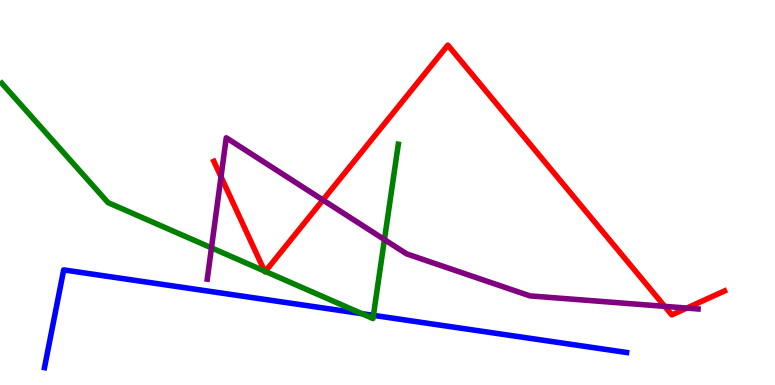[{'lines': ['blue', 'red'], 'intersections': []}, {'lines': ['green', 'red'], 'intersections': [{'x': 3.41, 'y': 2.96}, {'x': 3.42, 'y': 2.95}]}, {'lines': ['purple', 'red'], 'intersections': [{'x': 2.85, 'y': 5.41}, {'x': 4.17, 'y': 4.8}, {'x': 8.58, 'y': 2.04}, {'x': 8.86, 'y': 2.0}]}, {'lines': ['blue', 'green'], 'intersections': [{'x': 4.67, 'y': 1.85}, {'x': 4.82, 'y': 1.81}]}, {'lines': ['blue', 'purple'], 'intersections': []}, {'lines': ['green', 'purple'], 'intersections': [{'x': 2.73, 'y': 3.56}, {'x': 4.96, 'y': 3.78}]}]